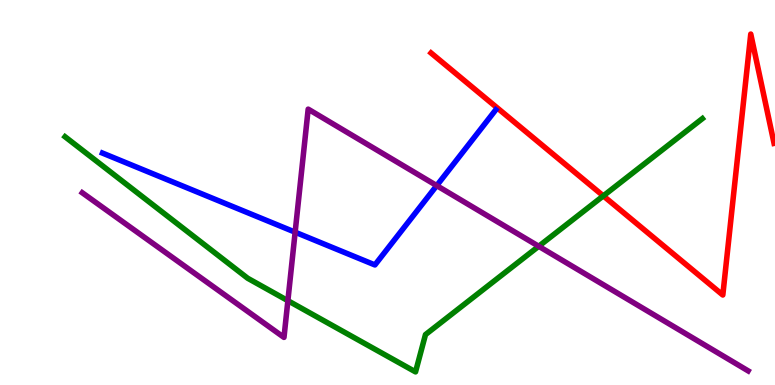[{'lines': ['blue', 'red'], 'intersections': []}, {'lines': ['green', 'red'], 'intersections': [{'x': 7.78, 'y': 4.91}]}, {'lines': ['purple', 'red'], 'intersections': []}, {'lines': ['blue', 'green'], 'intersections': []}, {'lines': ['blue', 'purple'], 'intersections': [{'x': 3.81, 'y': 3.97}, {'x': 5.64, 'y': 5.18}]}, {'lines': ['green', 'purple'], 'intersections': [{'x': 3.71, 'y': 2.19}, {'x': 6.95, 'y': 3.6}]}]